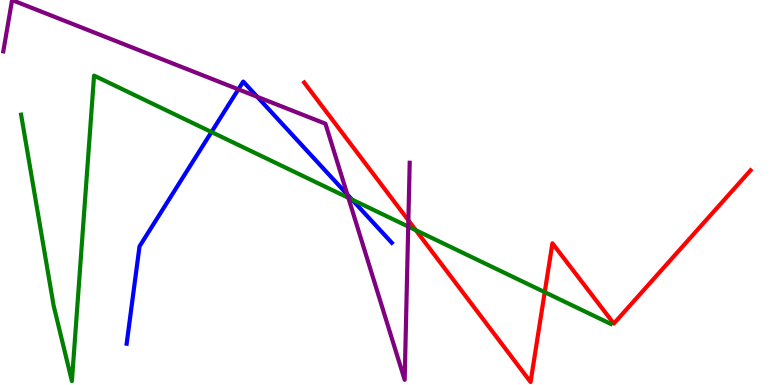[{'lines': ['blue', 'red'], 'intersections': []}, {'lines': ['green', 'red'], 'intersections': [{'x': 5.37, 'y': 4.02}, {'x': 7.03, 'y': 2.41}]}, {'lines': ['purple', 'red'], 'intersections': [{'x': 5.27, 'y': 4.28}]}, {'lines': ['blue', 'green'], 'intersections': [{'x': 2.73, 'y': 6.57}, {'x': 4.54, 'y': 4.82}]}, {'lines': ['blue', 'purple'], 'intersections': [{'x': 3.08, 'y': 7.68}, {'x': 3.32, 'y': 7.49}, {'x': 4.48, 'y': 4.95}]}, {'lines': ['green', 'purple'], 'intersections': [{'x': 4.49, 'y': 4.86}, {'x': 5.27, 'y': 4.11}]}]